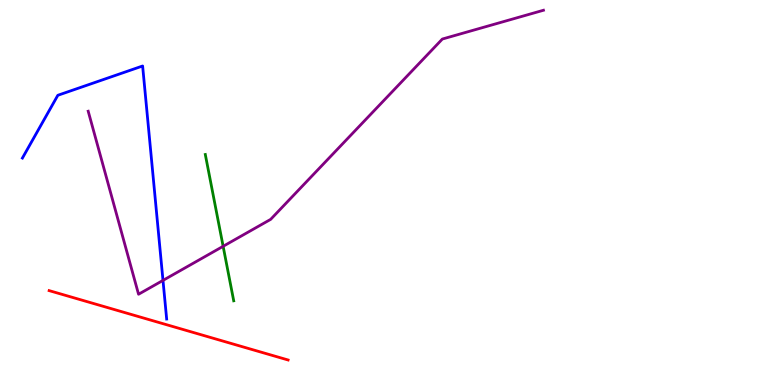[{'lines': ['blue', 'red'], 'intersections': []}, {'lines': ['green', 'red'], 'intersections': []}, {'lines': ['purple', 'red'], 'intersections': []}, {'lines': ['blue', 'green'], 'intersections': []}, {'lines': ['blue', 'purple'], 'intersections': [{'x': 2.1, 'y': 2.72}]}, {'lines': ['green', 'purple'], 'intersections': [{'x': 2.88, 'y': 3.6}]}]